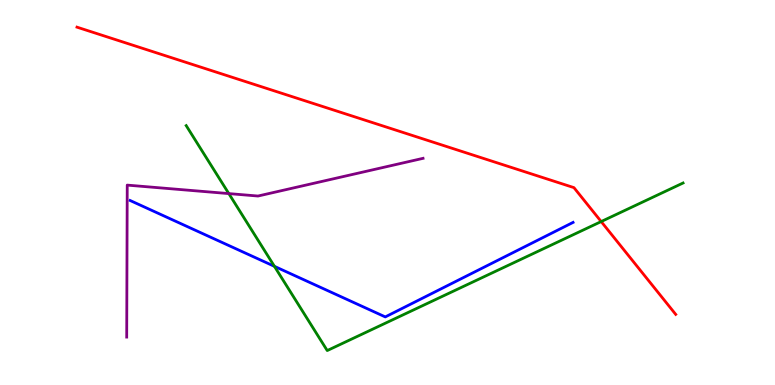[{'lines': ['blue', 'red'], 'intersections': []}, {'lines': ['green', 'red'], 'intersections': [{'x': 7.76, 'y': 4.25}]}, {'lines': ['purple', 'red'], 'intersections': []}, {'lines': ['blue', 'green'], 'intersections': [{'x': 3.54, 'y': 3.08}]}, {'lines': ['blue', 'purple'], 'intersections': []}, {'lines': ['green', 'purple'], 'intersections': [{'x': 2.95, 'y': 4.97}]}]